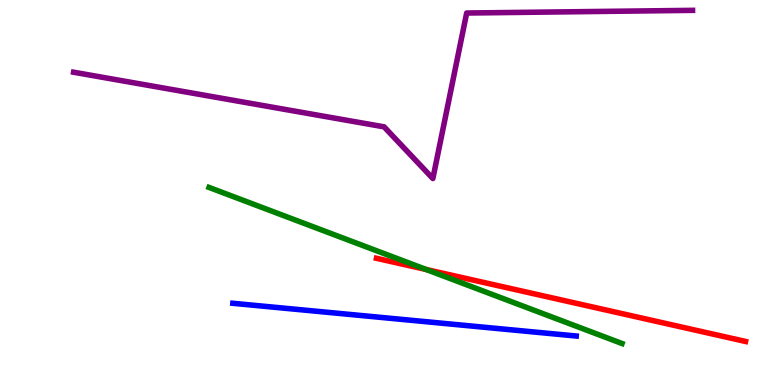[{'lines': ['blue', 'red'], 'intersections': []}, {'lines': ['green', 'red'], 'intersections': [{'x': 5.5, 'y': 3.0}]}, {'lines': ['purple', 'red'], 'intersections': []}, {'lines': ['blue', 'green'], 'intersections': []}, {'lines': ['blue', 'purple'], 'intersections': []}, {'lines': ['green', 'purple'], 'intersections': []}]